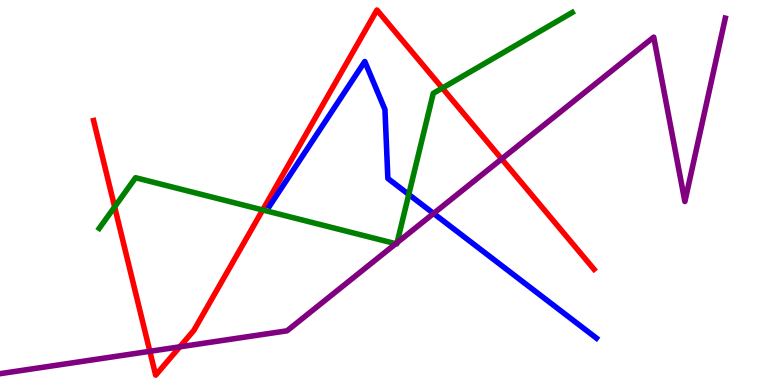[{'lines': ['blue', 'red'], 'intersections': []}, {'lines': ['green', 'red'], 'intersections': [{'x': 1.48, 'y': 4.63}, {'x': 3.39, 'y': 4.55}, {'x': 5.71, 'y': 7.71}]}, {'lines': ['purple', 'red'], 'intersections': [{'x': 1.93, 'y': 0.875}, {'x': 2.32, 'y': 0.991}, {'x': 6.47, 'y': 5.87}]}, {'lines': ['blue', 'green'], 'intersections': [{'x': 5.27, 'y': 4.95}]}, {'lines': ['blue', 'purple'], 'intersections': [{'x': 5.59, 'y': 4.46}]}, {'lines': ['green', 'purple'], 'intersections': [{'x': 5.11, 'y': 3.67}, {'x': 5.12, 'y': 3.7}]}]